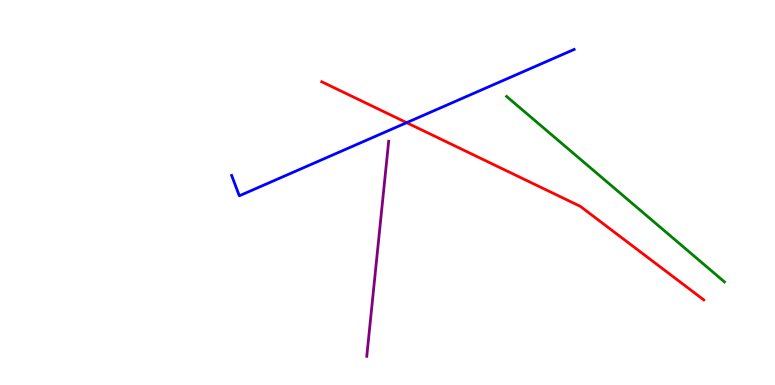[{'lines': ['blue', 'red'], 'intersections': [{'x': 5.25, 'y': 6.81}]}, {'lines': ['green', 'red'], 'intersections': []}, {'lines': ['purple', 'red'], 'intersections': []}, {'lines': ['blue', 'green'], 'intersections': []}, {'lines': ['blue', 'purple'], 'intersections': []}, {'lines': ['green', 'purple'], 'intersections': []}]